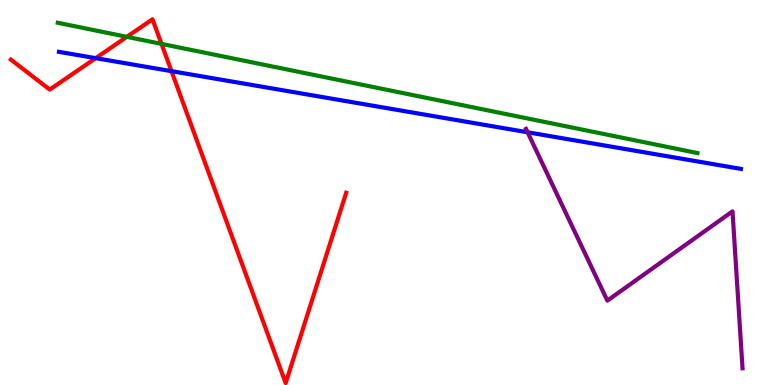[{'lines': ['blue', 'red'], 'intersections': [{'x': 1.23, 'y': 8.49}, {'x': 2.21, 'y': 8.15}]}, {'lines': ['green', 'red'], 'intersections': [{'x': 1.64, 'y': 9.04}, {'x': 2.08, 'y': 8.86}]}, {'lines': ['purple', 'red'], 'intersections': []}, {'lines': ['blue', 'green'], 'intersections': []}, {'lines': ['blue', 'purple'], 'intersections': [{'x': 6.81, 'y': 6.56}]}, {'lines': ['green', 'purple'], 'intersections': []}]